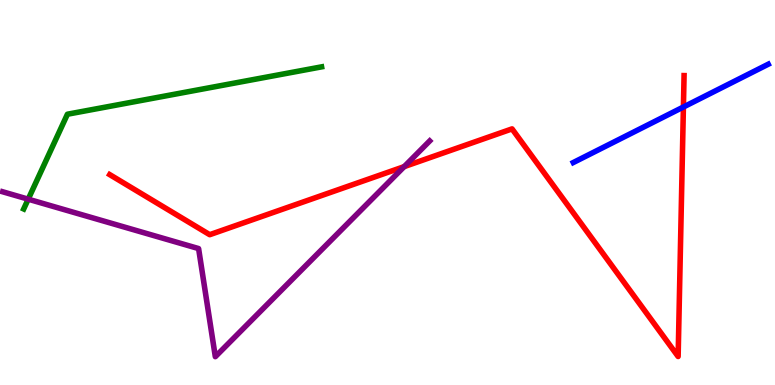[{'lines': ['blue', 'red'], 'intersections': [{'x': 8.82, 'y': 7.22}]}, {'lines': ['green', 'red'], 'intersections': []}, {'lines': ['purple', 'red'], 'intersections': [{'x': 5.22, 'y': 5.67}]}, {'lines': ['blue', 'green'], 'intersections': []}, {'lines': ['blue', 'purple'], 'intersections': []}, {'lines': ['green', 'purple'], 'intersections': [{'x': 0.364, 'y': 4.83}]}]